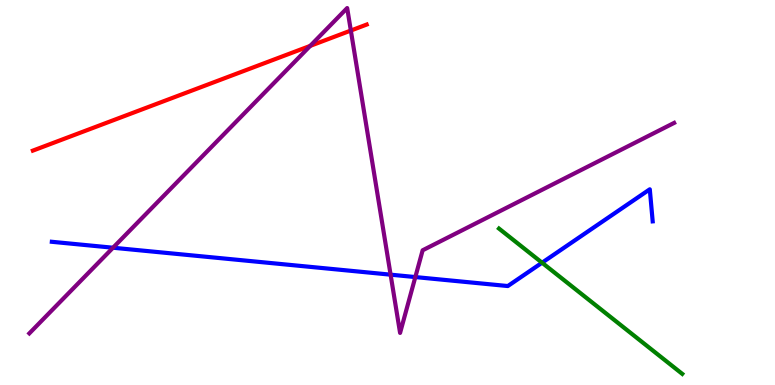[{'lines': ['blue', 'red'], 'intersections': []}, {'lines': ['green', 'red'], 'intersections': []}, {'lines': ['purple', 'red'], 'intersections': [{'x': 4.0, 'y': 8.81}, {'x': 4.53, 'y': 9.21}]}, {'lines': ['blue', 'green'], 'intersections': [{'x': 6.99, 'y': 3.18}]}, {'lines': ['blue', 'purple'], 'intersections': [{'x': 1.46, 'y': 3.57}, {'x': 5.04, 'y': 2.87}, {'x': 5.36, 'y': 2.8}]}, {'lines': ['green', 'purple'], 'intersections': []}]